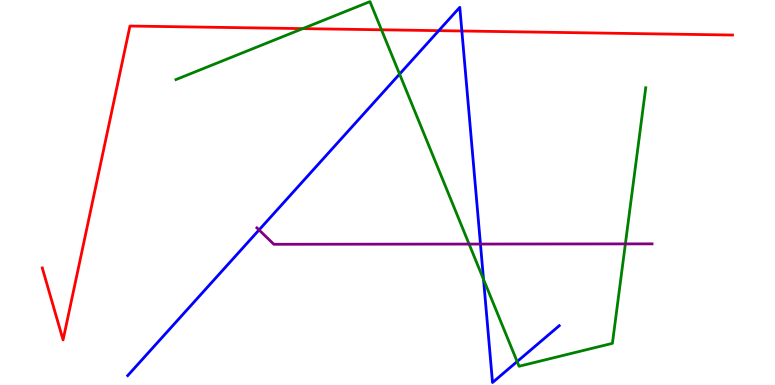[{'lines': ['blue', 'red'], 'intersections': [{'x': 5.66, 'y': 9.2}, {'x': 5.96, 'y': 9.2}]}, {'lines': ['green', 'red'], 'intersections': [{'x': 3.91, 'y': 9.26}, {'x': 4.92, 'y': 9.23}]}, {'lines': ['purple', 'red'], 'intersections': []}, {'lines': ['blue', 'green'], 'intersections': [{'x': 5.16, 'y': 8.08}, {'x': 6.24, 'y': 2.74}, {'x': 6.67, 'y': 0.609}]}, {'lines': ['blue', 'purple'], 'intersections': [{'x': 3.34, 'y': 4.03}, {'x': 6.2, 'y': 3.66}]}, {'lines': ['green', 'purple'], 'intersections': [{'x': 6.05, 'y': 3.66}, {'x': 8.07, 'y': 3.67}]}]